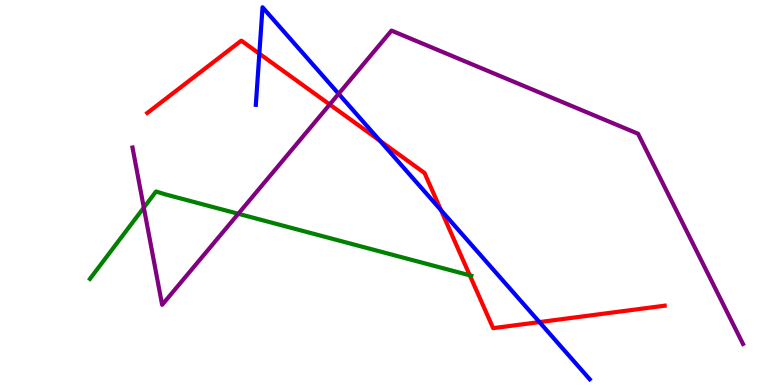[{'lines': ['blue', 'red'], 'intersections': [{'x': 3.35, 'y': 8.61}, {'x': 4.9, 'y': 6.34}, {'x': 5.69, 'y': 4.54}, {'x': 6.96, 'y': 1.63}]}, {'lines': ['green', 'red'], 'intersections': [{'x': 6.06, 'y': 2.85}]}, {'lines': ['purple', 'red'], 'intersections': [{'x': 4.25, 'y': 7.29}]}, {'lines': ['blue', 'green'], 'intersections': []}, {'lines': ['blue', 'purple'], 'intersections': [{'x': 4.37, 'y': 7.56}]}, {'lines': ['green', 'purple'], 'intersections': [{'x': 1.86, 'y': 4.61}, {'x': 3.07, 'y': 4.45}]}]